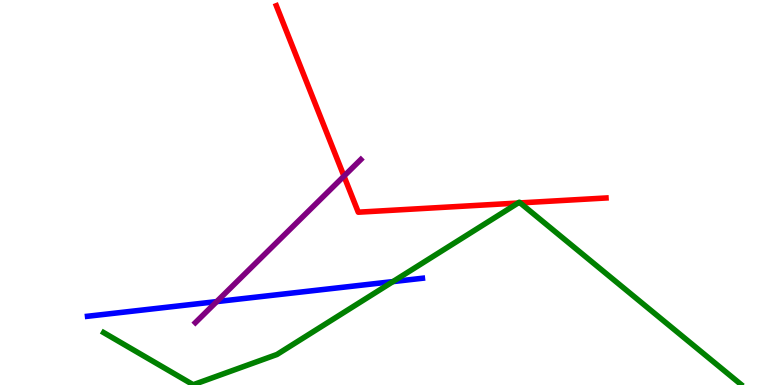[{'lines': ['blue', 'red'], 'intersections': []}, {'lines': ['green', 'red'], 'intersections': [{'x': 6.68, 'y': 4.73}, {'x': 6.71, 'y': 4.73}]}, {'lines': ['purple', 'red'], 'intersections': [{'x': 4.44, 'y': 5.42}]}, {'lines': ['blue', 'green'], 'intersections': [{'x': 5.07, 'y': 2.69}]}, {'lines': ['blue', 'purple'], 'intersections': [{'x': 2.8, 'y': 2.17}]}, {'lines': ['green', 'purple'], 'intersections': []}]